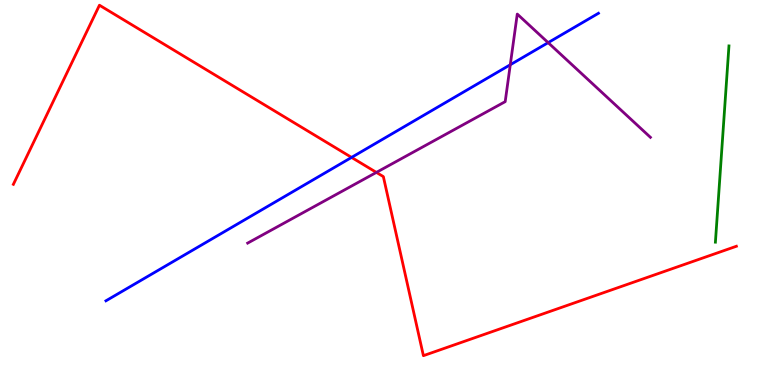[{'lines': ['blue', 'red'], 'intersections': [{'x': 4.54, 'y': 5.91}]}, {'lines': ['green', 'red'], 'intersections': []}, {'lines': ['purple', 'red'], 'intersections': [{'x': 4.86, 'y': 5.52}]}, {'lines': ['blue', 'green'], 'intersections': []}, {'lines': ['blue', 'purple'], 'intersections': [{'x': 6.58, 'y': 8.32}, {'x': 7.07, 'y': 8.89}]}, {'lines': ['green', 'purple'], 'intersections': []}]